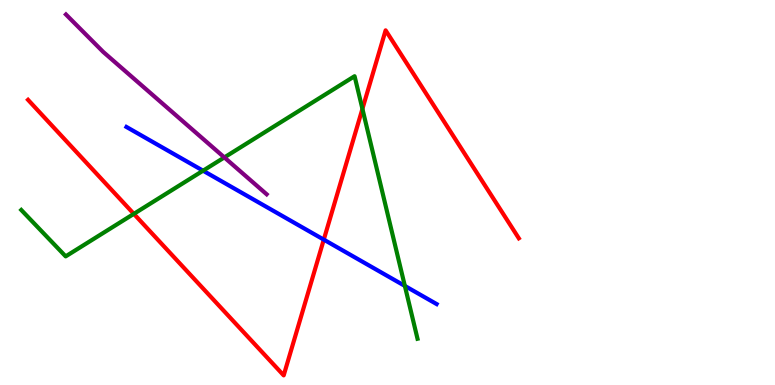[{'lines': ['blue', 'red'], 'intersections': [{'x': 4.18, 'y': 3.78}]}, {'lines': ['green', 'red'], 'intersections': [{'x': 1.73, 'y': 4.45}, {'x': 4.68, 'y': 7.17}]}, {'lines': ['purple', 'red'], 'intersections': []}, {'lines': ['blue', 'green'], 'intersections': [{'x': 2.62, 'y': 5.57}, {'x': 5.22, 'y': 2.57}]}, {'lines': ['blue', 'purple'], 'intersections': []}, {'lines': ['green', 'purple'], 'intersections': [{'x': 2.89, 'y': 5.91}]}]